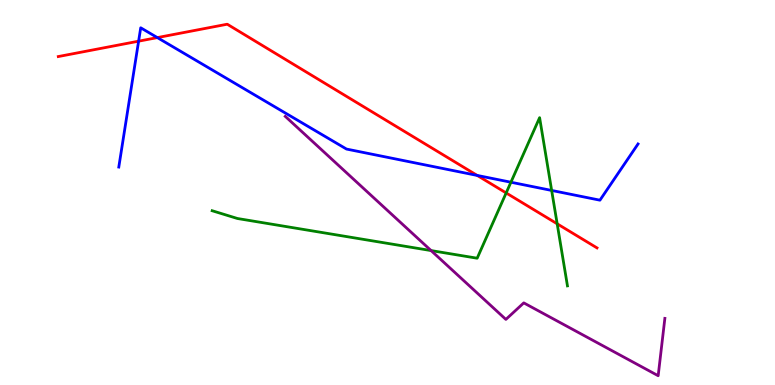[{'lines': ['blue', 'red'], 'intersections': [{'x': 1.79, 'y': 8.93}, {'x': 2.03, 'y': 9.02}, {'x': 6.16, 'y': 5.44}]}, {'lines': ['green', 'red'], 'intersections': [{'x': 6.53, 'y': 4.99}, {'x': 7.19, 'y': 4.19}]}, {'lines': ['purple', 'red'], 'intersections': []}, {'lines': ['blue', 'green'], 'intersections': [{'x': 6.59, 'y': 5.27}, {'x': 7.12, 'y': 5.05}]}, {'lines': ['blue', 'purple'], 'intersections': []}, {'lines': ['green', 'purple'], 'intersections': [{'x': 5.56, 'y': 3.49}]}]